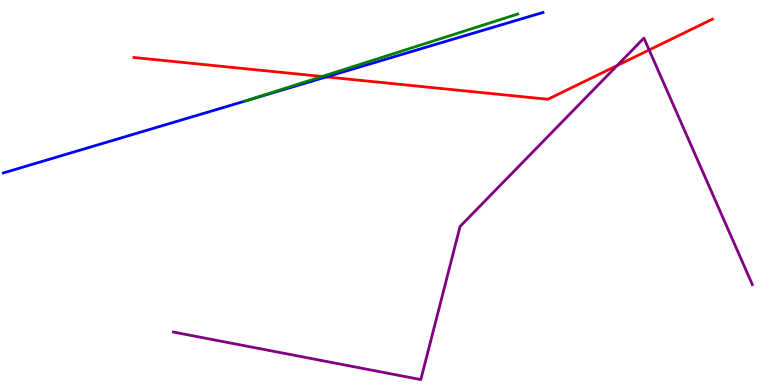[{'lines': ['blue', 'red'], 'intersections': [{'x': 4.21, 'y': 8.0}]}, {'lines': ['green', 'red'], 'intersections': [{'x': 4.16, 'y': 8.01}]}, {'lines': ['purple', 'red'], 'intersections': [{'x': 7.96, 'y': 8.3}, {'x': 8.38, 'y': 8.7}]}, {'lines': ['blue', 'green'], 'intersections': [{'x': 3.17, 'y': 7.38}]}, {'lines': ['blue', 'purple'], 'intersections': []}, {'lines': ['green', 'purple'], 'intersections': []}]